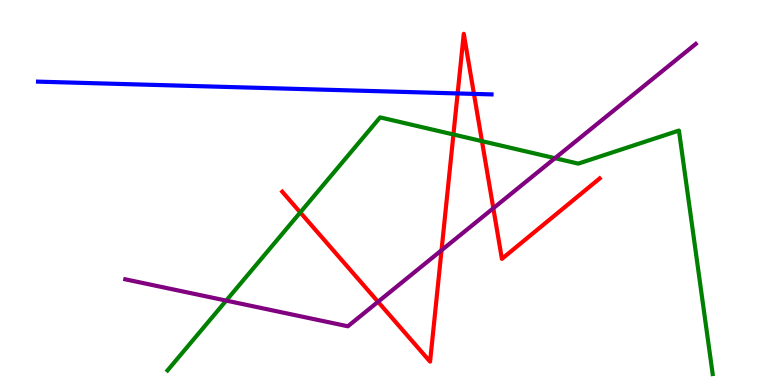[{'lines': ['blue', 'red'], 'intersections': [{'x': 5.91, 'y': 7.57}, {'x': 6.12, 'y': 7.56}]}, {'lines': ['green', 'red'], 'intersections': [{'x': 3.87, 'y': 4.48}, {'x': 5.85, 'y': 6.51}, {'x': 6.22, 'y': 6.33}]}, {'lines': ['purple', 'red'], 'intersections': [{'x': 4.88, 'y': 2.16}, {'x': 5.7, 'y': 3.5}, {'x': 6.37, 'y': 4.59}]}, {'lines': ['blue', 'green'], 'intersections': []}, {'lines': ['blue', 'purple'], 'intersections': []}, {'lines': ['green', 'purple'], 'intersections': [{'x': 2.92, 'y': 2.19}, {'x': 7.16, 'y': 5.89}]}]